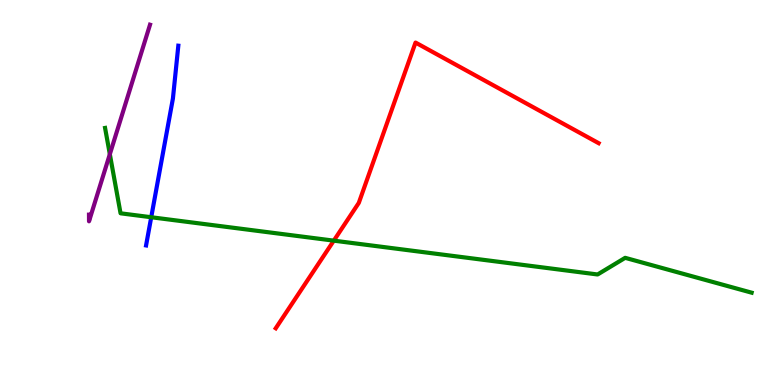[{'lines': ['blue', 'red'], 'intersections': []}, {'lines': ['green', 'red'], 'intersections': [{'x': 4.31, 'y': 3.75}]}, {'lines': ['purple', 'red'], 'intersections': []}, {'lines': ['blue', 'green'], 'intersections': [{'x': 1.95, 'y': 4.36}]}, {'lines': ['blue', 'purple'], 'intersections': []}, {'lines': ['green', 'purple'], 'intersections': [{'x': 1.42, 'y': 5.99}]}]